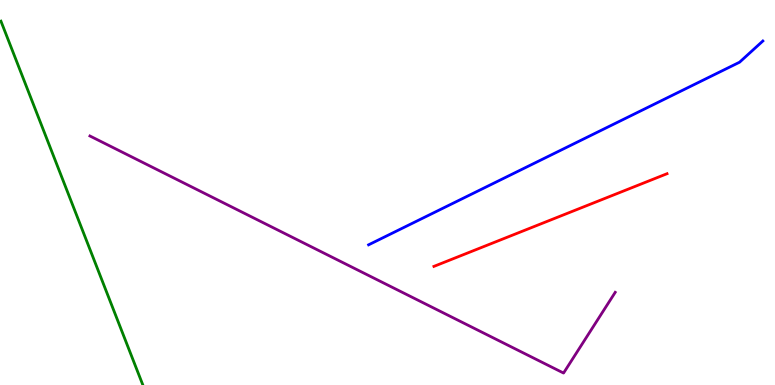[{'lines': ['blue', 'red'], 'intersections': []}, {'lines': ['green', 'red'], 'intersections': []}, {'lines': ['purple', 'red'], 'intersections': []}, {'lines': ['blue', 'green'], 'intersections': []}, {'lines': ['blue', 'purple'], 'intersections': []}, {'lines': ['green', 'purple'], 'intersections': []}]